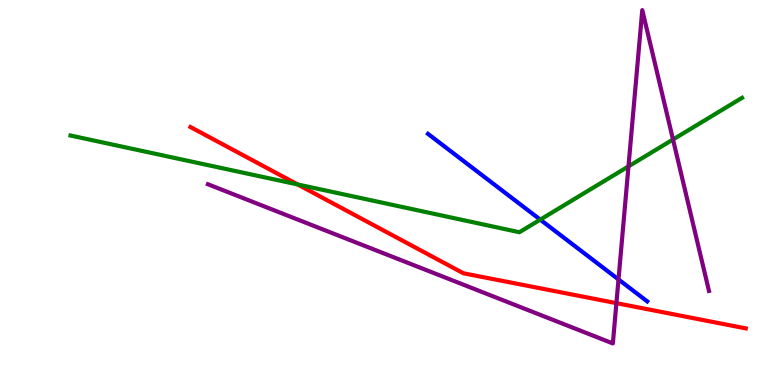[{'lines': ['blue', 'red'], 'intersections': []}, {'lines': ['green', 'red'], 'intersections': [{'x': 3.84, 'y': 5.21}]}, {'lines': ['purple', 'red'], 'intersections': [{'x': 7.95, 'y': 2.13}]}, {'lines': ['blue', 'green'], 'intersections': [{'x': 6.97, 'y': 4.3}]}, {'lines': ['blue', 'purple'], 'intersections': [{'x': 7.98, 'y': 2.74}]}, {'lines': ['green', 'purple'], 'intersections': [{'x': 8.11, 'y': 5.68}, {'x': 8.68, 'y': 6.38}]}]